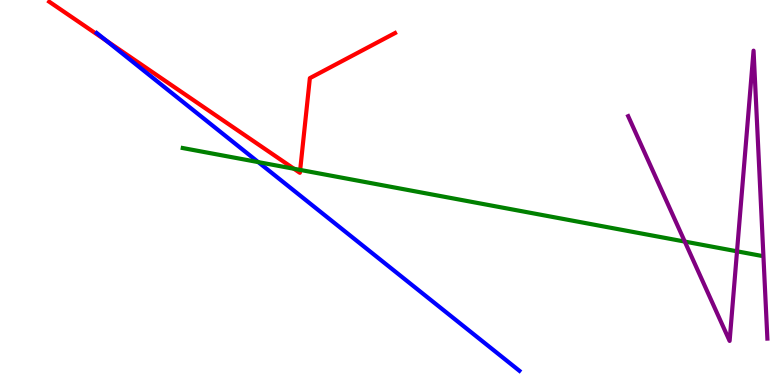[{'lines': ['blue', 'red'], 'intersections': [{'x': 1.37, 'y': 8.94}]}, {'lines': ['green', 'red'], 'intersections': [{'x': 3.79, 'y': 5.62}, {'x': 3.87, 'y': 5.59}]}, {'lines': ['purple', 'red'], 'intersections': []}, {'lines': ['blue', 'green'], 'intersections': [{'x': 3.33, 'y': 5.79}]}, {'lines': ['blue', 'purple'], 'intersections': []}, {'lines': ['green', 'purple'], 'intersections': [{'x': 8.84, 'y': 3.73}, {'x': 9.51, 'y': 3.47}]}]